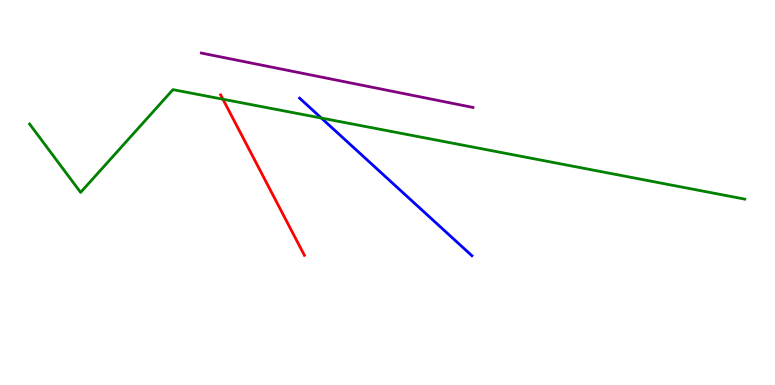[{'lines': ['blue', 'red'], 'intersections': []}, {'lines': ['green', 'red'], 'intersections': [{'x': 2.88, 'y': 7.42}]}, {'lines': ['purple', 'red'], 'intersections': []}, {'lines': ['blue', 'green'], 'intersections': [{'x': 4.15, 'y': 6.93}]}, {'lines': ['blue', 'purple'], 'intersections': []}, {'lines': ['green', 'purple'], 'intersections': []}]